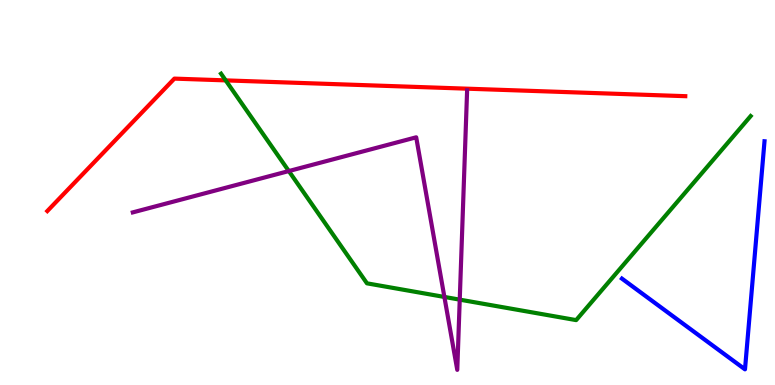[{'lines': ['blue', 'red'], 'intersections': []}, {'lines': ['green', 'red'], 'intersections': [{'x': 2.91, 'y': 7.91}]}, {'lines': ['purple', 'red'], 'intersections': []}, {'lines': ['blue', 'green'], 'intersections': []}, {'lines': ['blue', 'purple'], 'intersections': []}, {'lines': ['green', 'purple'], 'intersections': [{'x': 3.73, 'y': 5.56}, {'x': 5.73, 'y': 2.29}, {'x': 5.93, 'y': 2.22}]}]